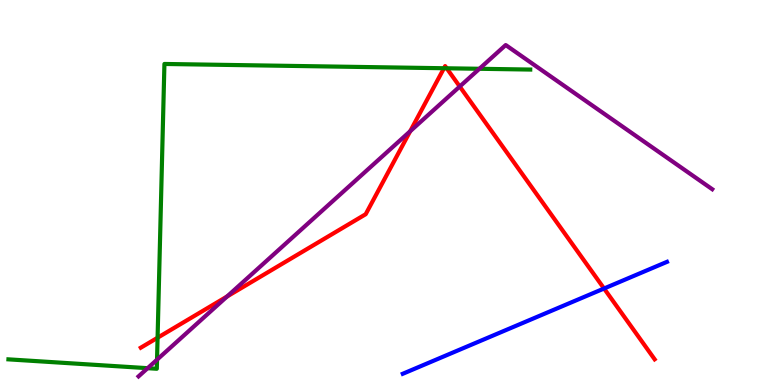[{'lines': ['blue', 'red'], 'intersections': [{'x': 7.79, 'y': 2.51}]}, {'lines': ['green', 'red'], 'intersections': [{'x': 2.03, 'y': 1.23}, {'x': 5.73, 'y': 8.23}, {'x': 5.76, 'y': 8.23}]}, {'lines': ['purple', 'red'], 'intersections': [{'x': 2.93, 'y': 2.3}, {'x': 5.29, 'y': 6.59}, {'x': 5.93, 'y': 7.75}]}, {'lines': ['blue', 'green'], 'intersections': []}, {'lines': ['blue', 'purple'], 'intersections': []}, {'lines': ['green', 'purple'], 'intersections': [{'x': 1.9, 'y': 0.437}, {'x': 2.03, 'y': 0.657}, {'x': 6.19, 'y': 8.21}]}]